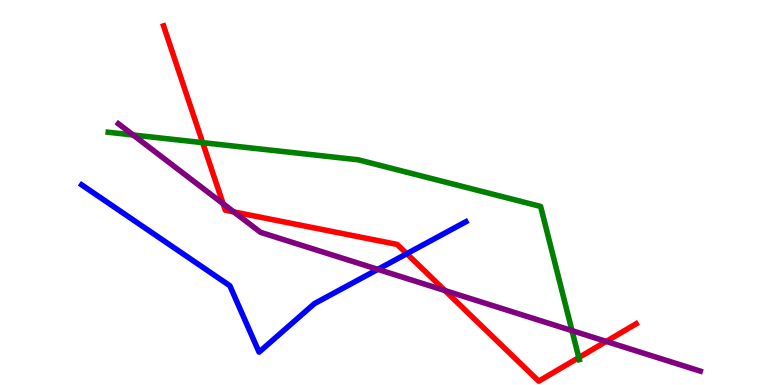[{'lines': ['blue', 'red'], 'intersections': [{'x': 5.25, 'y': 3.41}]}, {'lines': ['green', 'red'], 'intersections': [{'x': 2.62, 'y': 6.29}, {'x': 7.47, 'y': 0.712}]}, {'lines': ['purple', 'red'], 'intersections': [{'x': 2.88, 'y': 4.71}, {'x': 3.02, 'y': 4.5}, {'x': 5.74, 'y': 2.45}, {'x': 7.82, 'y': 1.13}]}, {'lines': ['blue', 'green'], 'intersections': []}, {'lines': ['blue', 'purple'], 'intersections': [{'x': 4.88, 'y': 3.0}]}, {'lines': ['green', 'purple'], 'intersections': [{'x': 1.72, 'y': 6.49}, {'x': 7.38, 'y': 1.41}]}]